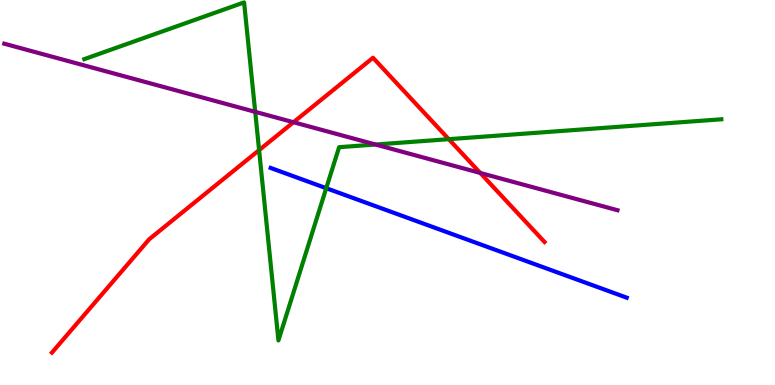[{'lines': ['blue', 'red'], 'intersections': []}, {'lines': ['green', 'red'], 'intersections': [{'x': 3.34, 'y': 6.1}, {'x': 5.79, 'y': 6.38}]}, {'lines': ['purple', 'red'], 'intersections': [{'x': 3.79, 'y': 6.82}, {'x': 6.2, 'y': 5.51}]}, {'lines': ['blue', 'green'], 'intersections': [{'x': 4.21, 'y': 5.11}]}, {'lines': ['blue', 'purple'], 'intersections': []}, {'lines': ['green', 'purple'], 'intersections': [{'x': 3.29, 'y': 7.09}, {'x': 4.85, 'y': 6.25}]}]